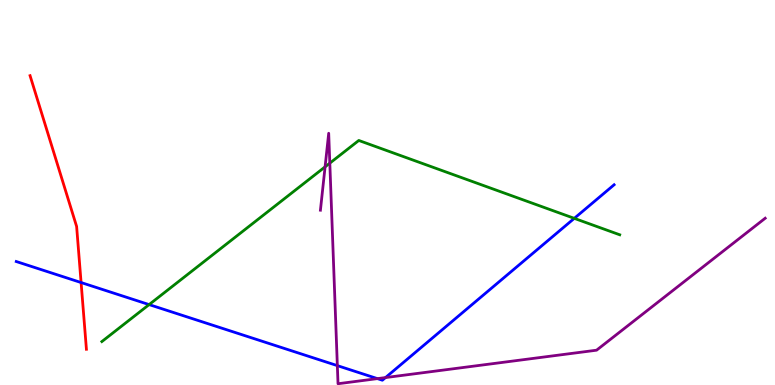[{'lines': ['blue', 'red'], 'intersections': [{'x': 1.05, 'y': 2.66}]}, {'lines': ['green', 'red'], 'intersections': []}, {'lines': ['purple', 'red'], 'intersections': []}, {'lines': ['blue', 'green'], 'intersections': [{'x': 1.92, 'y': 2.09}, {'x': 7.41, 'y': 4.33}]}, {'lines': ['blue', 'purple'], 'intersections': [{'x': 4.35, 'y': 0.503}, {'x': 4.87, 'y': 0.166}, {'x': 4.97, 'y': 0.193}]}, {'lines': ['green', 'purple'], 'intersections': [{'x': 4.19, 'y': 5.67}, {'x': 4.26, 'y': 5.76}]}]